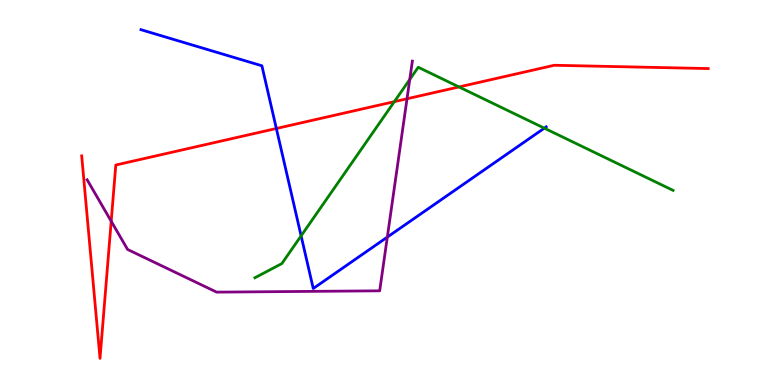[{'lines': ['blue', 'red'], 'intersections': [{'x': 3.57, 'y': 6.66}]}, {'lines': ['green', 'red'], 'intersections': [{'x': 5.09, 'y': 7.36}, {'x': 5.92, 'y': 7.74}]}, {'lines': ['purple', 'red'], 'intersections': [{'x': 1.43, 'y': 4.25}, {'x': 5.25, 'y': 7.43}]}, {'lines': ['blue', 'green'], 'intersections': [{'x': 3.89, 'y': 3.87}, {'x': 7.02, 'y': 6.67}]}, {'lines': ['blue', 'purple'], 'intersections': [{'x': 5.0, 'y': 3.84}]}, {'lines': ['green', 'purple'], 'intersections': [{'x': 5.29, 'y': 7.94}]}]